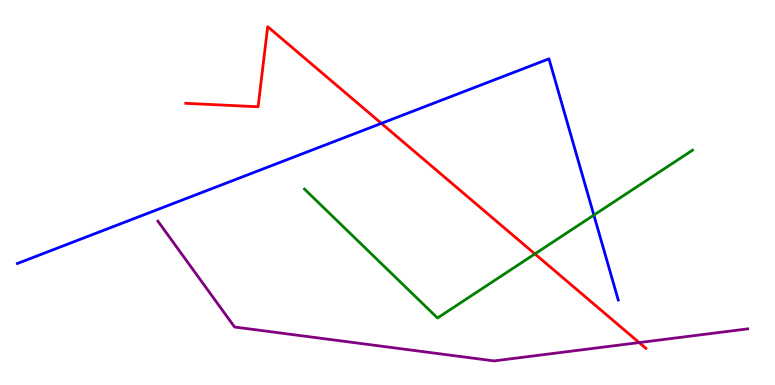[{'lines': ['blue', 'red'], 'intersections': [{'x': 4.92, 'y': 6.8}]}, {'lines': ['green', 'red'], 'intersections': [{'x': 6.9, 'y': 3.4}]}, {'lines': ['purple', 'red'], 'intersections': [{'x': 8.25, 'y': 1.1}]}, {'lines': ['blue', 'green'], 'intersections': [{'x': 7.66, 'y': 4.41}]}, {'lines': ['blue', 'purple'], 'intersections': []}, {'lines': ['green', 'purple'], 'intersections': []}]